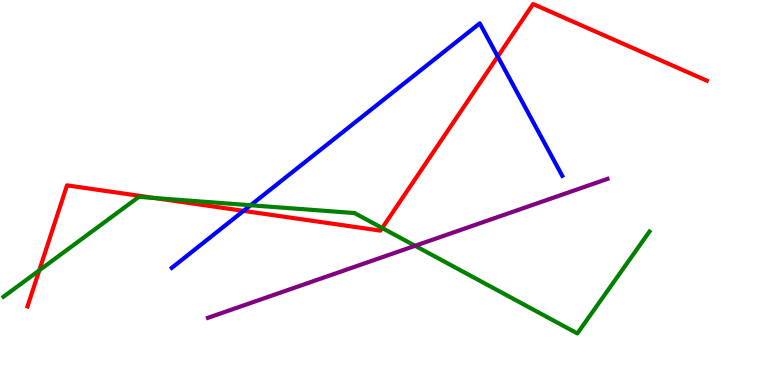[{'lines': ['blue', 'red'], 'intersections': [{'x': 3.14, 'y': 4.52}, {'x': 6.42, 'y': 8.53}]}, {'lines': ['green', 'red'], 'intersections': [{'x': 0.507, 'y': 2.98}, {'x': 2.0, 'y': 4.86}, {'x': 4.93, 'y': 4.08}]}, {'lines': ['purple', 'red'], 'intersections': []}, {'lines': ['blue', 'green'], 'intersections': [{'x': 3.23, 'y': 4.67}]}, {'lines': ['blue', 'purple'], 'intersections': []}, {'lines': ['green', 'purple'], 'intersections': [{'x': 5.36, 'y': 3.62}]}]